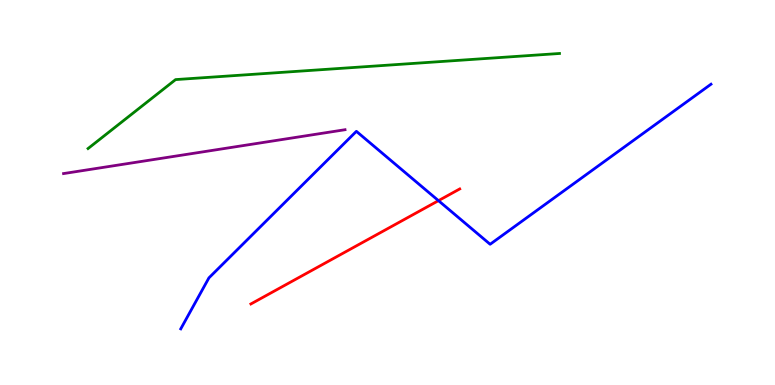[{'lines': ['blue', 'red'], 'intersections': [{'x': 5.66, 'y': 4.79}]}, {'lines': ['green', 'red'], 'intersections': []}, {'lines': ['purple', 'red'], 'intersections': []}, {'lines': ['blue', 'green'], 'intersections': []}, {'lines': ['blue', 'purple'], 'intersections': []}, {'lines': ['green', 'purple'], 'intersections': []}]